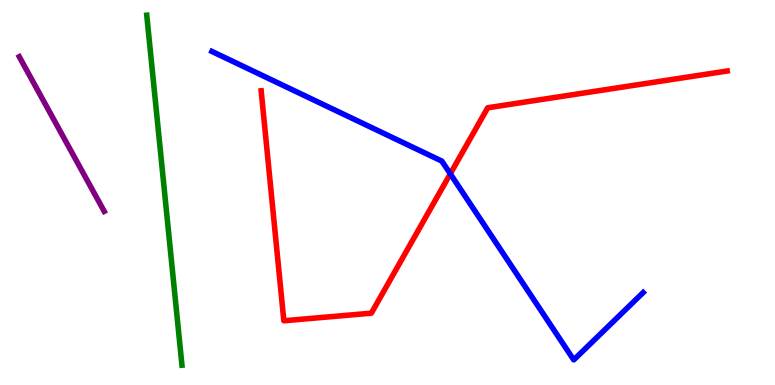[{'lines': ['blue', 'red'], 'intersections': [{'x': 5.81, 'y': 5.49}]}, {'lines': ['green', 'red'], 'intersections': []}, {'lines': ['purple', 'red'], 'intersections': []}, {'lines': ['blue', 'green'], 'intersections': []}, {'lines': ['blue', 'purple'], 'intersections': []}, {'lines': ['green', 'purple'], 'intersections': []}]